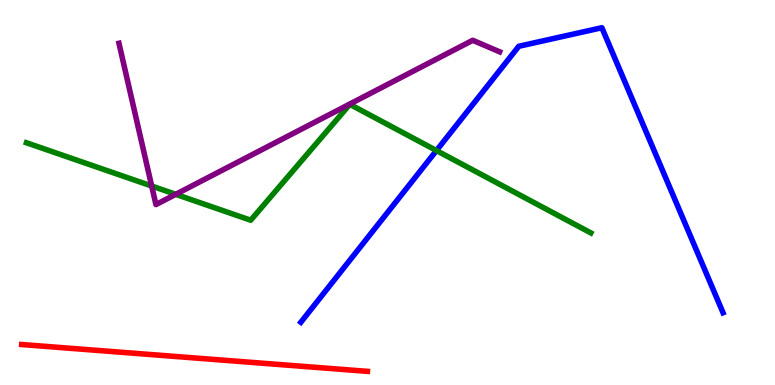[{'lines': ['blue', 'red'], 'intersections': []}, {'lines': ['green', 'red'], 'intersections': []}, {'lines': ['purple', 'red'], 'intersections': []}, {'lines': ['blue', 'green'], 'intersections': [{'x': 5.63, 'y': 6.09}]}, {'lines': ['blue', 'purple'], 'intersections': []}, {'lines': ['green', 'purple'], 'intersections': [{'x': 1.96, 'y': 5.17}, {'x': 2.27, 'y': 4.95}]}]